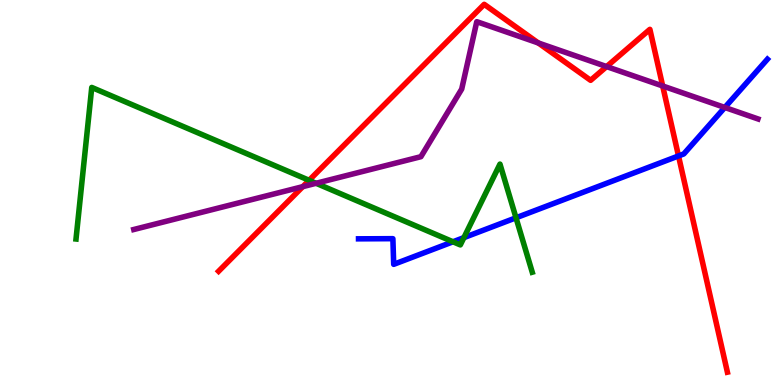[{'lines': ['blue', 'red'], 'intersections': [{'x': 8.75, 'y': 5.95}]}, {'lines': ['green', 'red'], 'intersections': [{'x': 3.99, 'y': 5.32}]}, {'lines': ['purple', 'red'], 'intersections': [{'x': 3.91, 'y': 5.15}, {'x': 6.95, 'y': 8.88}, {'x': 7.83, 'y': 8.27}, {'x': 8.55, 'y': 7.77}]}, {'lines': ['blue', 'green'], 'intersections': [{'x': 5.84, 'y': 3.72}, {'x': 5.99, 'y': 3.83}, {'x': 6.66, 'y': 4.34}]}, {'lines': ['blue', 'purple'], 'intersections': [{'x': 9.35, 'y': 7.21}]}, {'lines': ['green', 'purple'], 'intersections': [{'x': 4.08, 'y': 5.24}]}]